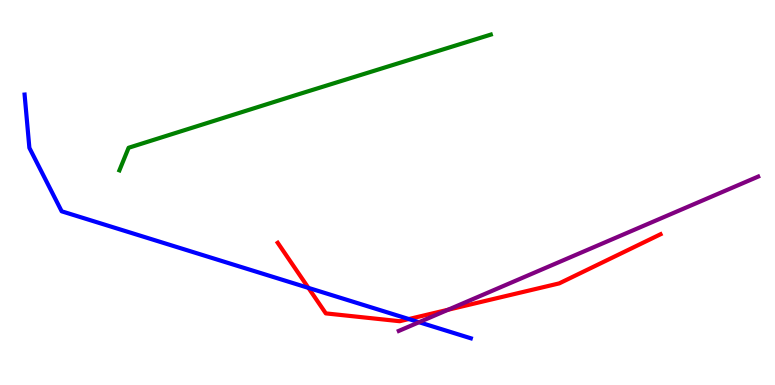[{'lines': ['blue', 'red'], 'intersections': [{'x': 3.98, 'y': 2.52}, {'x': 5.28, 'y': 1.71}]}, {'lines': ['green', 'red'], 'intersections': []}, {'lines': ['purple', 'red'], 'intersections': [{'x': 5.78, 'y': 1.96}]}, {'lines': ['blue', 'green'], 'intersections': []}, {'lines': ['blue', 'purple'], 'intersections': [{'x': 5.41, 'y': 1.63}]}, {'lines': ['green', 'purple'], 'intersections': []}]